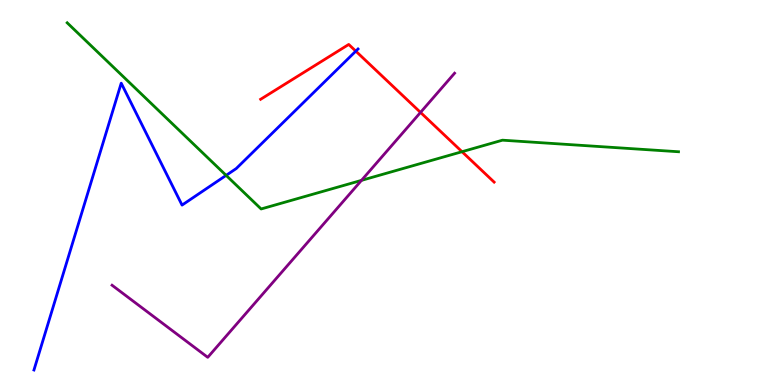[{'lines': ['blue', 'red'], 'intersections': [{'x': 4.59, 'y': 8.67}]}, {'lines': ['green', 'red'], 'intersections': [{'x': 5.96, 'y': 6.06}]}, {'lines': ['purple', 'red'], 'intersections': [{'x': 5.43, 'y': 7.08}]}, {'lines': ['blue', 'green'], 'intersections': [{'x': 2.92, 'y': 5.44}]}, {'lines': ['blue', 'purple'], 'intersections': []}, {'lines': ['green', 'purple'], 'intersections': [{'x': 4.66, 'y': 5.32}]}]